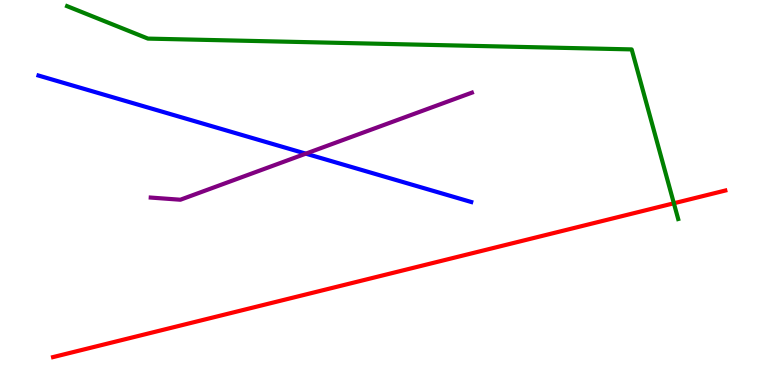[{'lines': ['blue', 'red'], 'intersections': []}, {'lines': ['green', 'red'], 'intersections': [{'x': 8.7, 'y': 4.72}]}, {'lines': ['purple', 'red'], 'intersections': []}, {'lines': ['blue', 'green'], 'intersections': []}, {'lines': ['blue', 'purple'], 'intersections': [{'x': 3.95, 'y': 6.01}]}, {'lines': ['green', 'purple'], 'intersections': []}]